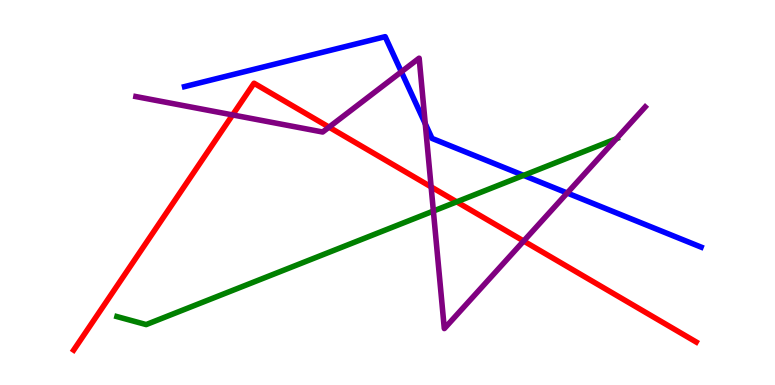[{'lines': ['blue', 'red'], 'intersections': []}, {'lines': ['green', 'red'], 'intersections': [{'x': 5.89, 'y': 4.76}]}, {'lines': ['purple', 'red'], 'intersections': [{'x': 3.0, 'y': 7.01}, {'x': 4.25, 'y': 6.7}, {'x': 5.56, 'y': 5.15}, {'x': 6.76, 'y': 3.74}]}, {'lines': ['blue', 'green'], 'intersections': [{'x': 6.76, 'y': 5.44}]}, {'lines': ['blue', 'purple'], 'intersections': [{'x': 5.18, 'y': 8.13}, {'x': 5.49, 'y': 6.79}, {'x': 7.32, 'y': 4.99}]}, {'lines': ['green', 'purple'], 'intersections': [{'x': 5.59, 'y': 4.52}, {'x': 7.95, 'y': 6.4}]}]